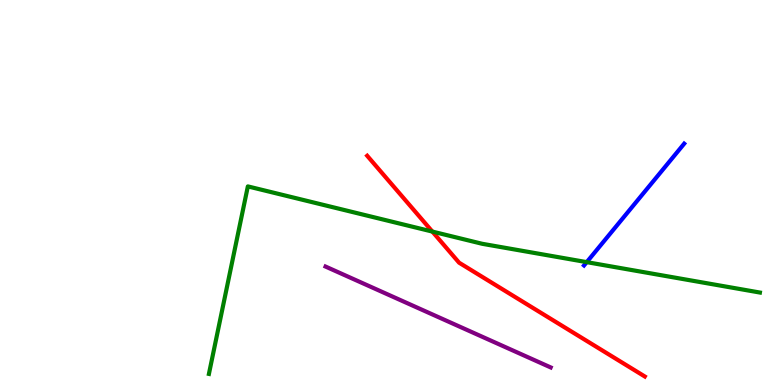[{'lines': ['blue', 'red'], 'intersections': []}, {'lines': ['green', 'red'], 'intersections': [{'x': 5.58, 'y': 3.98}]}, {'lines': ['purple', 'red'], 'intersections': []}, {'lines': ['blue', 'green'], 'intersections': [{'x': 7.57, 'y': 3.19}]}, {'lines': ['blue', 'purple'], 'intersections': []}, {'lines': ['green', 'purple'], 'intersections': []}]